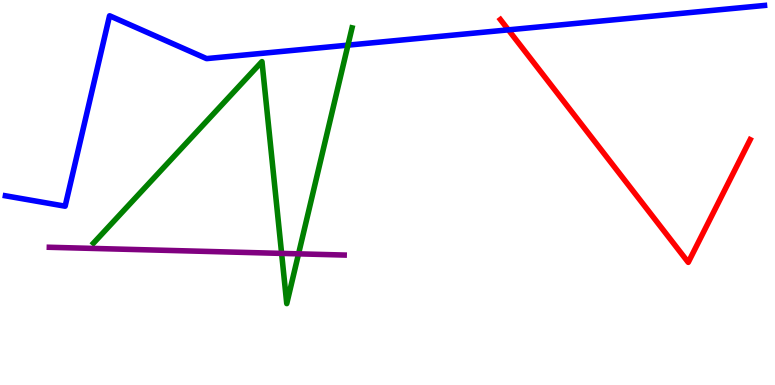[{'lines': ['blue', 'red'], 'intersections': [{'x': 6.56, 'y': 9.22}]}, {'lines': ['green', 'red'], 'intersections': []}, {'lines': ['purple', 'red'], 'intersections': []}, {'lines': ['blue', 'green'], 'intersections': [{'x': 4.49, 'y': 8.83}]}, {'lines': ['blue', 'purple'], 'intersections': []}, {'lines': ['green', 'purple'], 'intersections': [{'x': 3.63, 'y': 3.42}, {'x': 3.85, 'y': 3.41}]}]